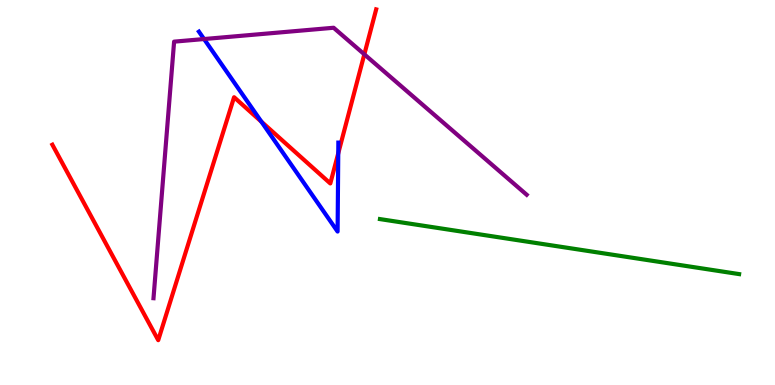[{'lines': ['blue', 'red'], 'intersections': [{'x': 3.37, 'y': 6.84}, {'x': 4.36, 'y': 6.02}]}, {'lines': ['green', 'red'], 'intersections': []}, {'lines': ['purple', 'red'], 'intersections': [{'x': 4.7, 'y': 8.59}]}, {'lines': ['blue', 'green'], 'intersections': []}, {'lines': ['blue', 'purple'], 'intersections': [{'x': 2.63, 'y': 8.99}]}, {'lines': ['green', 'purple'], 'intersections': []}]